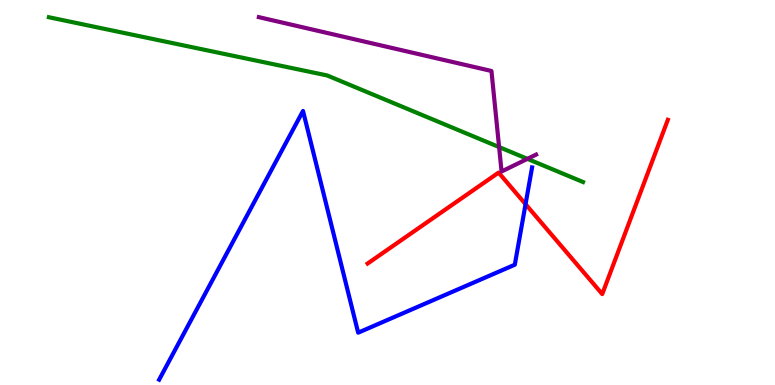[{'lines': ['blue', 'red'], 'intersections': [{'x': 6.78, 'y': 4.7}]}, {'lines': ['green', 'red'], 'intersections': []}, {'lines': ['purple', 'red'], 'intersections': []}, {'lines': ['blue', 'green'], 'intersections': []}, {'lines': ['blue', 'purple'], 'intersections': []}, {'lines': ['green', 'purple'], 'intersections': [{'x': 6.44, 'y': 6.18}, {'x': 6.81, 'y': 5.87}]}]